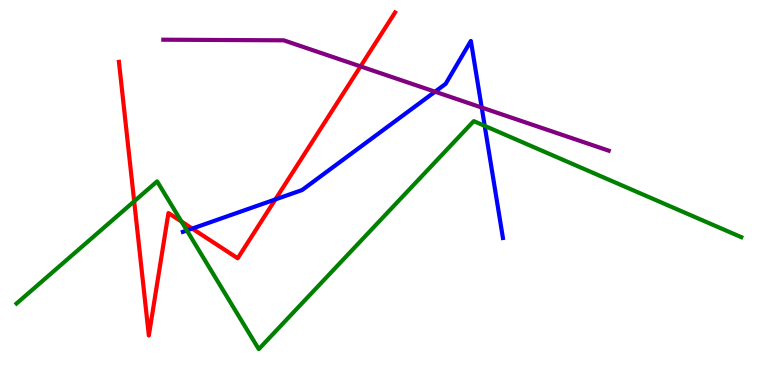[{'lines': ['blue', 'red'], 'intersections': [{'x': 2.48, 'y': 4.06}, {'x': 3.55, 'y': 4.82}]}, {'lines': ['green', 'red'], 'intersections': [{'x': 1.73, 'y': 4.77}, {'x': 2.34, 'y': 4.25}]}, {'lines': ['purple', 'red'], 'intersections': [{'x': 4.65, 'y': 8.28}]}, {'lines': ['blue', 'green'], 'intersections': [{'x': 2.41, 'y': 4.01}, {'x': 6.25, 'y': 6.73}]}, {'lines': ['blue', 'purple'], 'intersections': [{'x': 5.61, 'y': 7.62}, {'x': 6.22, 'y': 7.21}]}, {'lines': ['green', 'purple'], 'intersections': []}]